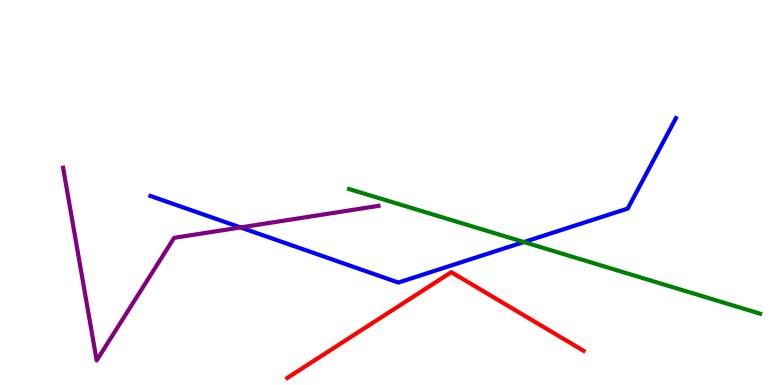[{'lines': ['blue', 'red'], 'intersections': []}, {'lines': ['green', 'red'], 'intersections': []}, {'lines': ['purple', 'red'], 'intersections': []}, {'lines': ['blue', 'green'], 'intersections': [{'x': 6.76, 'y': 3.71}]}, {'lines': ['blue', 'purple'], 'intersections': [{'x': 3.1, 'y': 4.09}]}, {'lines': ['green', 'purple'], 'intersections': []}]